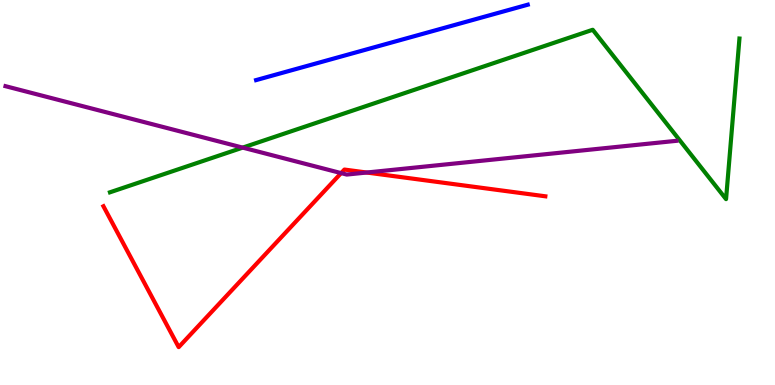[{'lines': ['blue', 'red'], 'intersections': []}, {'lines': ['green', 'red'], 'intersections': []}, {'lines': ['purple', 'red'], 'intersections': [{'x': 4.4, 'y': 5.5}, {'x': 4.73, 'y': 5.52}]}, {'lines': ['blue', 'green'], 'intersections': []}, {'lines': ['blue', 'purple'], 'intersections': []}, {'lines': ['green', 'purple'], 'intersections': [{'x': 3.13, 'y': 6.17}]}]